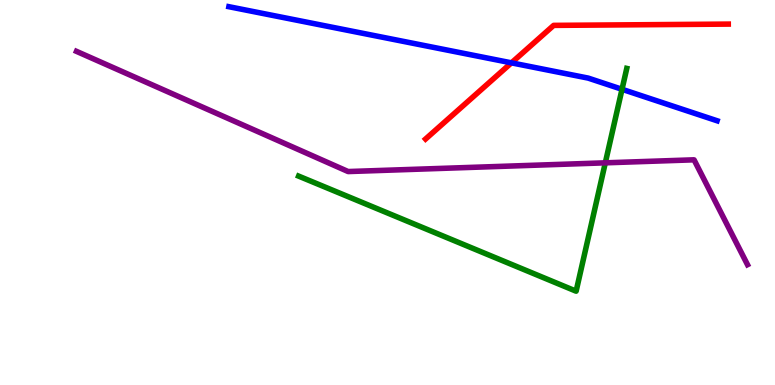[{'lines': ['blue', 'red'], 'intersections': [{'x': 6.6, 'y': 8.37}]}, {'lines': ['green', 'red'], 'intersections': []}, {'lines': ['purple', 'red'], 'intersections': []}, {'lines': ['blue', 'green'], 'intersections': [{'x': 8.03, 'y': 7.68}]}, {'lines': ['blue', 'purple'], 'intersections': []}, {'lines': ['green', 'purple'], 'intersections': [{'x': 7.81, 'y': 5.77}]}]